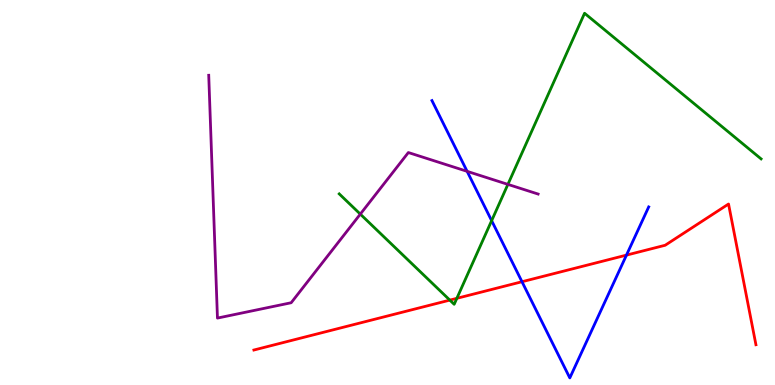[{'lines': ['blue', 'red'], 'intersections': [{'x': 6.74, 'y': 2.68}, {'x': 8.08, 'y': 3.37}]}, {'lines': ['green', 'red'], 'intersections': [{'x': 5.8, 'y': 2.2}, {'x': 5.89, 'y': 2.25}]}, {'lines': ['purple', 'red'], 'intersections': []}, {'lines': ['blue', 'green'], 'intersections': [{'x': 6.34, 'y': 4.27}]}, {'lines': ['blue', 'purple'], 'intersections': [{'x': 6.03, 'y': 5.55}]}, {'lines': ['green', 'purple'], 'intersections': [{'x': 4.65, 'y': 4.44}, {'x': 6.55, 'y': 5.21}]}]